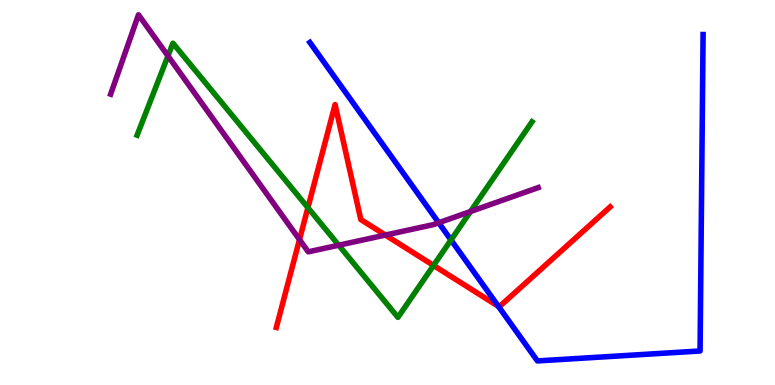[{'lines': ['blue', 'red'], 'intersections': [{'x': 6.43, 'y': 2.04}]}, {'lines': ['green', 'red'], 'intersections': [{'x': 3.97, 'y': 4.61}, {'x': 5.59, 'y': 3.11}]}, {'lines': ['purple', 'red'], 'intersections': [{'x': 3.86, 'y': 3.78}, {'x': 4.97, 'y': 3.89}]}, {'lines': ['blue', 'green'], 'intersections': [{'x': 5.82, 'y': 3.77}]}, {'lines': ['blue', 'purple'], 'intersections': [{'x': 5.66, 'y': 4.21}]}, {'lines': ['green', 'purple'], 'intersections': [{'x': 2.17, 'y': 8.55}, {'x': 4.37, 'y': 3.63}, {'x': 6.07, 'y': 4.51}]}]